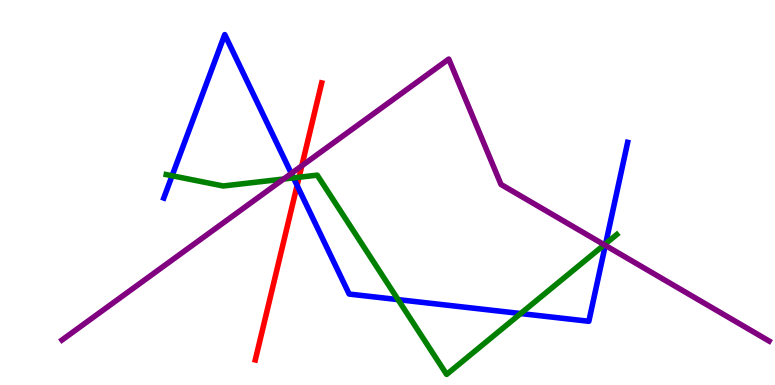[{'lines': ['blue', 'red'], 'intersections': [{'x': 3.83, 'y': 5.18}]}, {'lines': ['green', 'red'], 'intersections': [{'x': 3.86, 'y': 5.4}]}, {'lines': ['purple', 'red'], 'intersections': [{'x': 3.89, 'y': 5.69}]}, {'lines': ['blue', 'green'], 'intersections': [{'x': 2.22, 'y': 5.43}, {'x': 3.79, 'y': 5.38}, {'x': 5.14, 'y': 2.22}, {'x': 6.72, 'y': 1.86}, {'x': 7.82, 'y': 3.67}]}, {'lines': ['blue', 'purple'], 'intersections': [{'x': 3.76, 'y': 5.5}, {'x': 7.81, 'y': 3.63}]}, {'lines': ['green', 'purple'], 'intersections': [{'x': 3.66, 'y': 5.35}, {'x': 7.8, 'y': 3.64}]}]